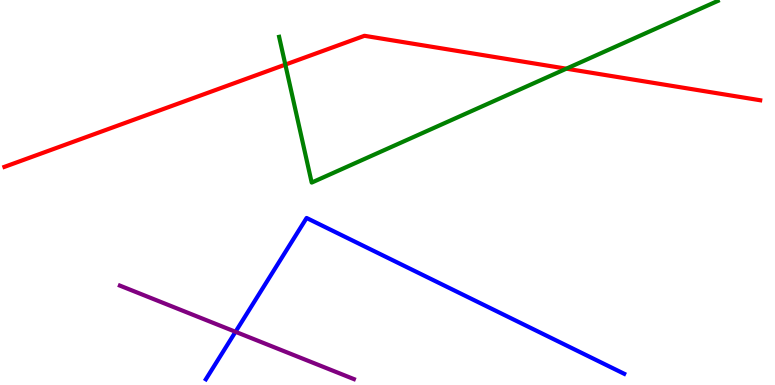[{'lines': ['blue', 'red'], 'intersections': []}, {'lines': ['green', 'red'], 'intersections': [{'x': 3.68, 'y': 8.32}, {'x': 7.31, 'y': 8.22}]}, {'lines': ['purple', 'red'], 'intersections': []}, {'lines': ['blue', 'green'], 'intersections': []}, {'lines': ['blue', 'purple'], 'intersections': [{'x': 3.04, 'y': 1.38}]}, {'lines': ['green', 'purple'], 'intersections': []}]